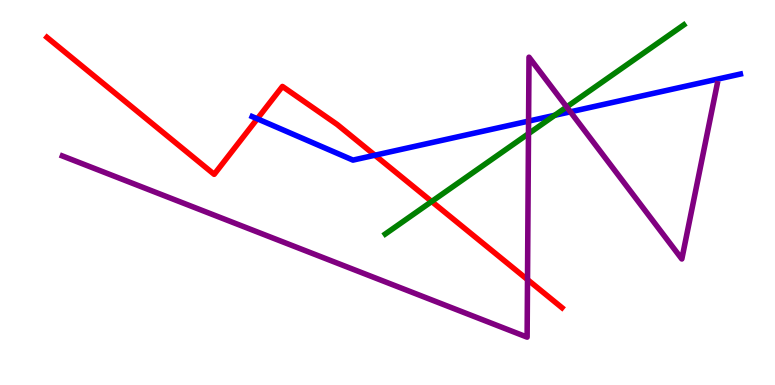[{'lines': ['blue', 'red'], 'intersections': [{'x': 3.32, 'y': 6.91}, {'x': 4.84, 'y': 5.97}]}, {'lines': ['green', 'red'], 'intersections': [{'x': 5.57, 'y': 4.77}]}, {'lines': ['purple', 'red'], 'intersections': [{'x': 6.81, 'y': 2.74}]}, {'lines': ['blue', 'green'], 'intersections': [{'x': 7.16, 'y': 7.01}]}, {'lines': ['blue', 'purple'], 'intersections': [{'x': 6.82, 'y': 6.85}, {'x': 7.36, 'y': 7.1}]}, {'lines': ['green', 'purple'], 'intersections': [{'x': 6.82, 'y': 6.53}, {'x': 7.31, 'y': 7.22}]}]